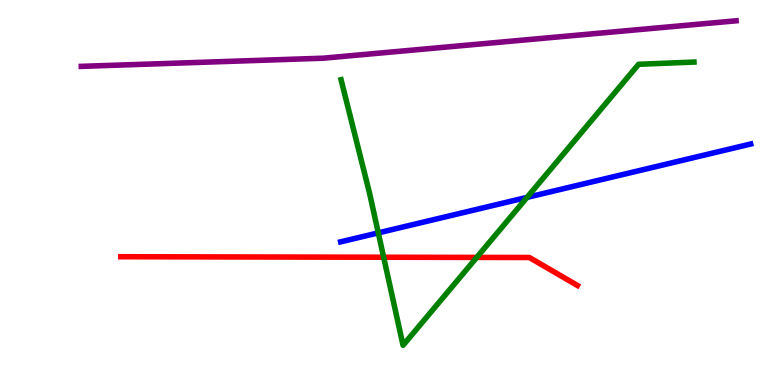[{'lines': ['blue', 'red'], 'intersections': []}, {'lines': ['green', 'red'], 'intersections': [{'x': 4.95, 'y': 3.32}, {'x': 6.15, 'y': 3.31}]}, {'lines': ['purple', 'red'], 'intersections': []}, {'lines': ['blue', 'green'], 'intersections': [{'x': 4.88, 'y': 3.95}, {'x': 6.8, 'y': 4.87}]}, {'lines': ['blue', 'purple'], 'intersections': []}, {'lines': ['green', 'purple'], 'intersections': []}]